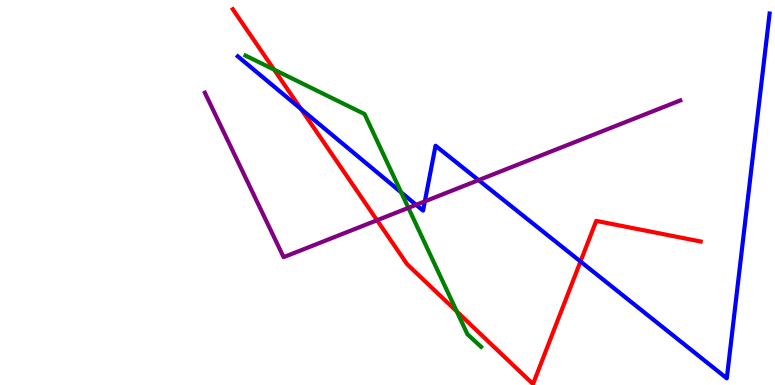[{'lines': ['blue', 'red'], 'intersections': [{'x': 3.88, 'y': 7.17}, {'x': 7.49, 'y': 3.21}]}, {'lines': ['green', 'red'], 'intersections': [{'x': 3.54, 'y': 8.19}, {'x': 5.89, 'y': 1.91}]}, {'lines': ['purple', 'red'], 'intersections': [{'x': 4.87, 'y': 4.28}]}, {'lines': ['blue', 'green'], 'intersections': [{'x': 5.18, 'y': 5.0}]}, {'lines': ['blue', 'purple'], 'intersections': [{'x': 5.37, 'y': 4.68}, {'x': 5.48, 'y': 4.77}, {'x': 6.18, 'y': 5.32}]}, {'lines': ['green', 'purple'], 'intersections': [{'x': 5.27, 'y': 4.6}]}]